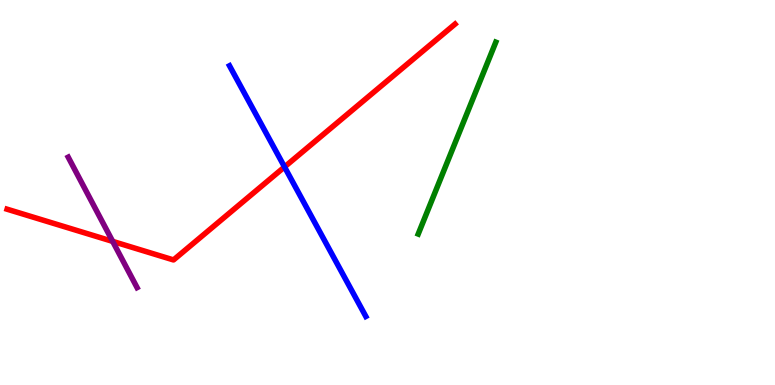[{'lines': ['blue', 'red'], 'intersections': [{'x': 3.67, 'y': 5.66}]}, {'lines': ['green', 'red'], 'intersections': []}, {'lines': ['purple', 'red'], 'intersections': [{'x': 1.45, 'y': 3.73}]}, {'lines': ['blue', 'green'], 'intersections': []}, {'lines': ['blue', 'purple'], 'intersections': []}, {'lines': ['green', 'purple'], 'intersections': []}]